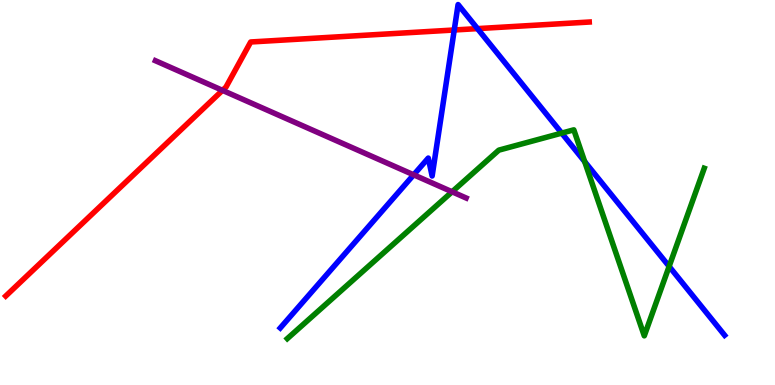[{'lines': ['blue', 'red'], 'intersections': [{'x': 5.86, 'y': 9.22}, {'x': 6.16, 'y': 9.26}]}, {'lines': ['green', 'red'], 'intersections': []}, {'lines': ['purple', 'red'], 'intersections': [{'x': 2.87, 'y': 7.65}]}, {'lines': ['blue', 'green'], 'intersections': [{'x': 7.25, 'y': 6.54}, {'x': 7.54, 'y': 5.8}, {'x': 8.63, 'y': 3.08}]}, {'lines': ['blue', 'purple'], 'intersections': [{'x': 5.34, 'y': 5.46}]}, {'lines': ['green', 'purple'], 'intersections': [{'x': 5.83, 'y': 5.02}]}]